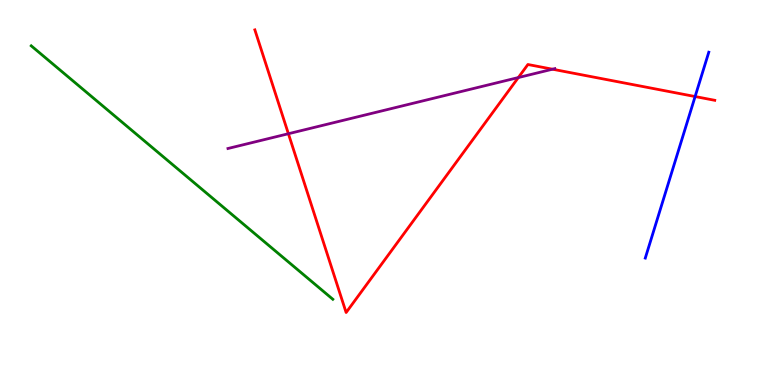[{'lines': ['blue', 'red'], 'intersections': [{'x': 8.97, 'y': 7.49}]}, {'lines': ['green', 'red'], 'intersections': []}, {'lines': ['purple', 'red'], 'intersections': [{'x': 3.72, 'y': 6.53}, {'x': 6.69, 'y': 7.99}, {'x': 7.13, 'y': 8.2}]}, {'lines': ['blue', 'green'], 'intersections': []}, {'lines': ['blue', 'purple'], 'intersections': []}, {'lines': ['green', 'purple'], 'intersections': []}]